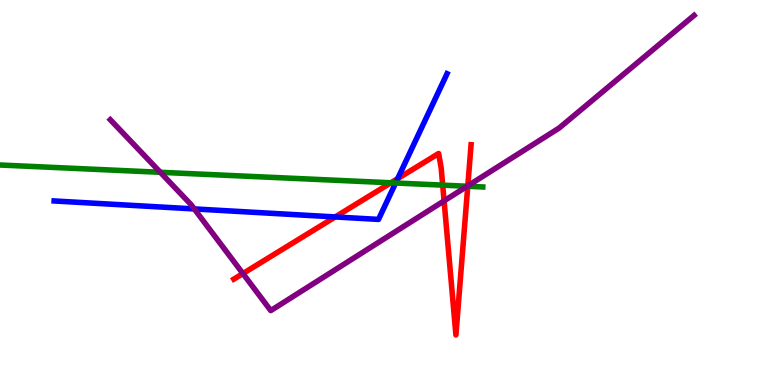[{'lines': ['blue', 'red'], 'intersections': [{'x': 4.33, 'y': 4.37}, {'x': 5.13, 'y': 5.36}]}, {'lines': ['green', 'red'], 'intersections': [{'x': 5.04, 'y': 5.25}, {'x': 5.71, 'y': 5.19}, {'x': 6.04, 'y': 5.16}]}, {'lines': ['purple', 'red'], 'intersections': [{'x': 3.13, 'y': 2.89}, {'x': 5.73, 'y': 4.78}, {'x': 6.04, 'y': 5.17}]}, {'lines': ['blue', 'green'], 'intersections': [{'x': 5.1, 'y': 5.25}]}, {'lines': ['blue', 'purple'], 'intersections': [{'x': 2.51, 'y': 4.57}]}, {'lines': ['green', 'purple'], 'intersections': [{'x': 2.07, 'y': 5.52}, {'x': 6.03, 'y': 5.16}]}]